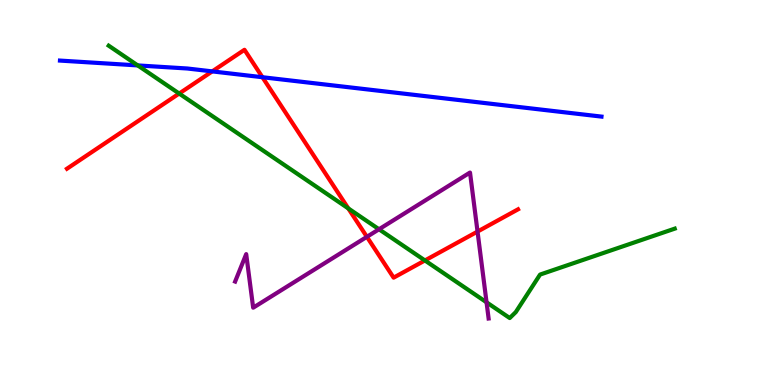[{'lines': ['blue', 'red'], 'intersections': [{'x': 2.74, 'y': 8.15}, {'x': 3.39, 'y': 7.99}]}, {'lines': ['green', 'red'], 'intersections': [{'x': 2.31, 'y': 7.57}, {'x': 4.49, 'y': 4.59}, {'x': 5.48, 'y': 3.23}]}, {'lines': ['purple', 'red'], 'intersections': [{'x': 4.73, 'y': 3.85}, {'x': 6.16, 'y': 3.99}]}, {'lines': ['blue', 'green'], 'intersections': [{'x': 1.78, 'y': 8.3}]}, {'lines': ['blue', 'purple'], 'intersections': []}, {'lines': ['green', 'purple'], 'intersections': [{'x': 4.89, 'y': 4.04}, {'x': 6.28, 'y': 2.15}]}]